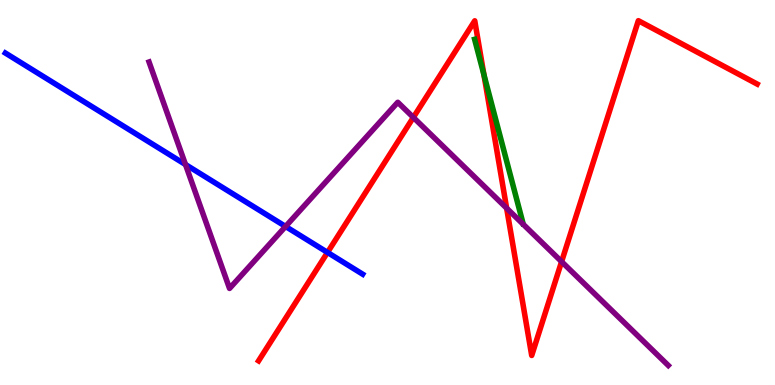[{'lines': ['blue', 'red'], 'intersections': [{'x': 4.23, 'y': 3.44}]}, {'lines': ['green', 'red'], 'intersections': [{'x': 6.24, 'y': 8.06}]}, {'lines': ['purple', 'red'], 'intersections': [{'x': 5.33, 'y': 6.95}, {'x': 6.54, 'y': 4.59}, {'x': 7.25, 'y': 3.2}]}, {'lines': ['blue', 'green'], 'intersections': []}, {'lines': ['blue', 'purple'], 'intersections': [{'x': 2.39, 'y': 5.73}, {'x': 3.68, 'y': 4.12}]}, {'lines': ['green', 'purple'], 'intersections': []}]